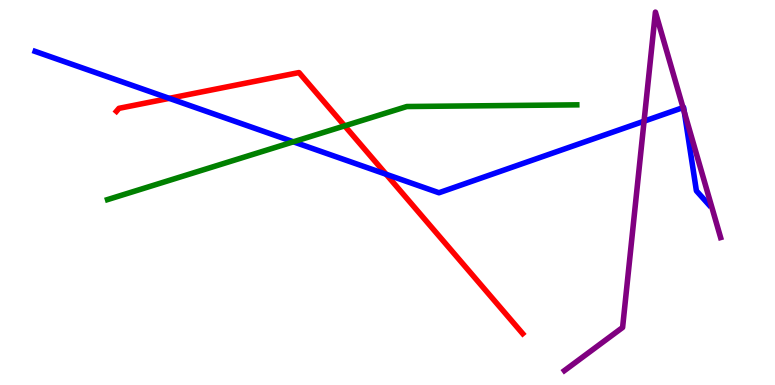[{'lines': ['blue', 'red'], 'intersections': [{'x': 2.18, 'y': 7.45}, {'x': 4.98, 'y': 5.47}]}, {'lines': ['green', 'red'], 'intersections': [{'x': 4.45, 'y': 6.73}]}, {'lines': ['purple', 'red'], 'intersections': []}, {'lines': ['blue', 'green'], 'intersections': [{'x': 3.79, 'y': 6.32}]}, {'lines': ['blue', 'purple'], 'intersections': [{'x': 8.31, 'y': 6.85}, {'x': 8.81, 'y': 7.21}, {'x': 8.83, 'y': 7.09}]}, {'lines': ['green', 'purple'], 'intersections': []}]